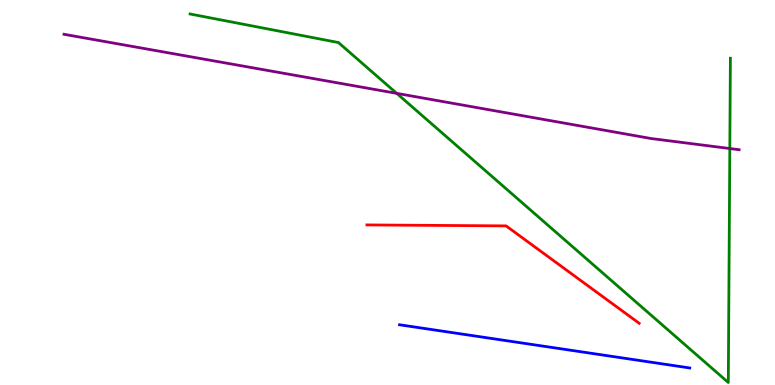[{'lines': ['blue', 'red'], 'intersections': []}, {'lines': ['green', 'red'], 'intersections': []}, {'lines': ['purple', 'red'], 'intersections': []}, {'lines': ['blue', 'green'], 'intersections': []}, {'lines': ['blue', 'purple'], 'intersections': []}, {'lines': ['green', 'purple'], 'intersections': [{'x': 5.12, 'y': 7.58}, {'x': 9.42, 'y': 6.14}]}]